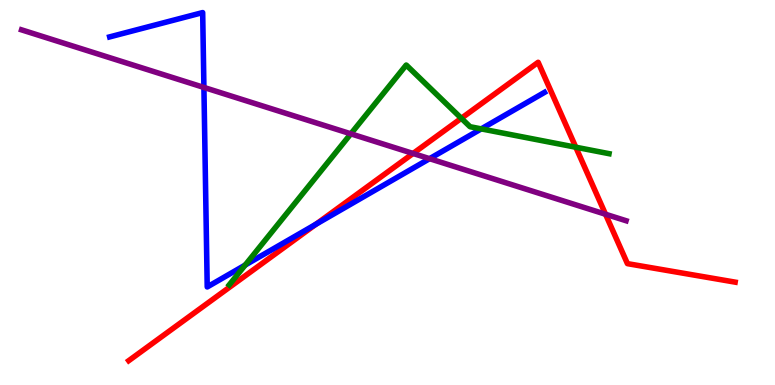[{'lines': ['blue', 'red'], 'intersections': [{'x': 4.08, 'y': 4.18}]}, {'lines': ['green', 'red'], 'intersections': [{'x': 5.95, 'y': 6.93}, {'x': 7.43, 'y': 6.18}]}, {'lines': ['purple', 'red'], 'intersections': [{'x': 5.33, 'y': 6.01}, {'x': 7.81, 'y': 4.44}]}, {'lines': ['blue', 'green'], 'intersections': [{'x': 3.16, 'y': 3.12}, {'x': 6.21, 'y': 6.65}]}, {'lines': ['blue', 'purple'], 'intersections': [{'x': 2.63, 'y': 7.73}, {'x': 5.54, 'y': 5.88}]}, {'lines': ['green', 'purple'], 'intersections': [{'x': 4.53, 'y': 6.52}]}]